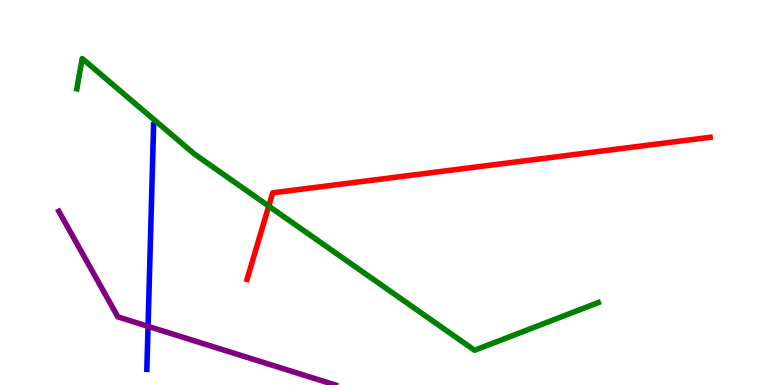[{'lines': ['blue', 'red'], 'intersections': []}, {'lines': ['green', 'red'], 'intersections': [{'x': 3.47, 'y': 4.65}]}, {'lines': ['purple', 'red'], 'intersections': []}, {'lines': ['blue', 'green'], 'intersections': []}, {'lines': ['blue', 'purple'], 'intersections': [{'x': 1.91, 'y': 1.52}]}, {'lines': ['green', 'purple'], 'intersections': []}]